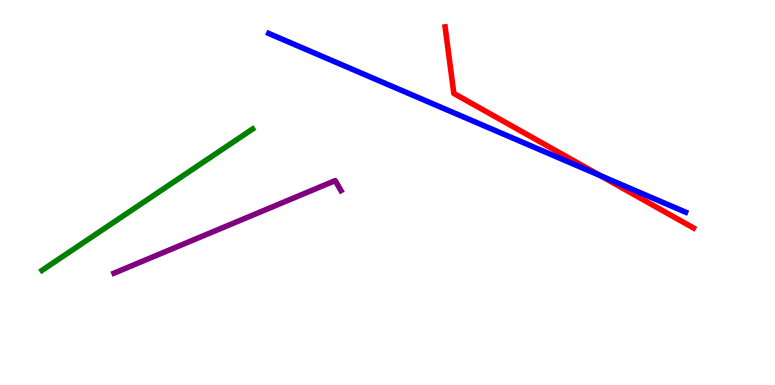[{'lines': ['blue', 'red'], 'intersections': [{'x': 7.74, 'y': 5.44}]}, {'lines': ['green', 'red'], 'intersections': []}, {'lines': ['purple', 'red'], 'intersections': []}, {'lines': ['blue', 'green'], 'intersections': []}, {'lines': ['blue', 'purple'], 'intersections': []}, {'lines': ['green', 'purple'], 'intersections': []}]